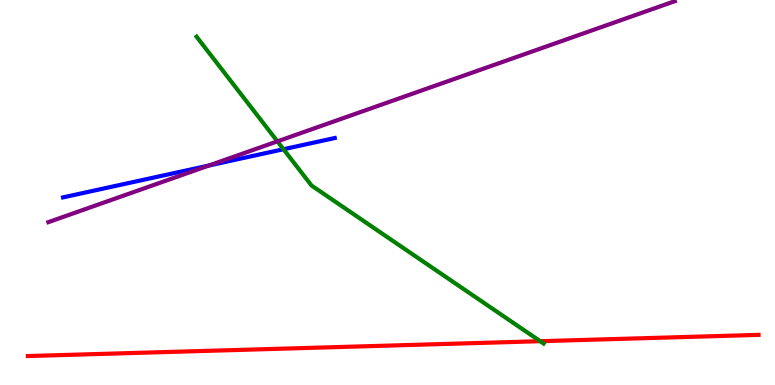[{'lines': ['blue', 'red'], 'intersections': []}, {'lines': ['green', 'red'], 'intersections': [{'x': 6.97, 'y': 1.14}]}, {'lines': ['purple', 'red'], 'intersections': []}, {'lines': ['blue', 'green'], 'intersections': [{'x': 3.66, 'y': 6.12}]}, {'lines': ['blue', 'purple'], 'intersections': [{'x': 2.7, 'y': 5.7}]}, {'lines': ['green', 'purple'], 'intersections': [{'x': 3.58, 'y': 6.33}]}]